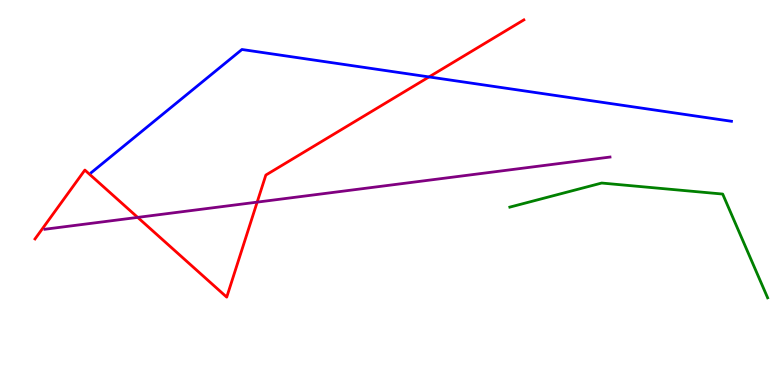[{'lines': ['blue', 'red'], 'intersections': [{'x': 5.54, 'y': 8.0}]}, {'lines': ['green', 'red'], 'intersections': []}, {'lines': ['purple', 'red'], 'intersections': [{'x': 1.78, 'y': 4.35}, {'x': 3.32, 'y': 4.75}]}, {'lines': ['blue', 'green'], 'intersections': []}, {'lines': ['blue', 'purple'], 'intersections': []}, {'lines': ['green', 'purple'], 'intersections': []}]